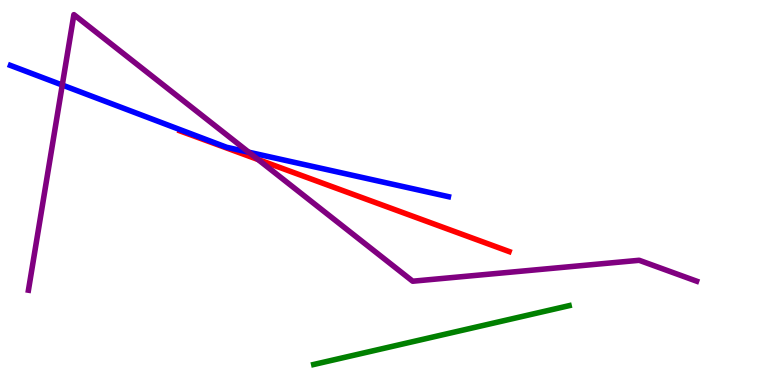[{'lines': ['blue', 'red'], 'intersections': []}, {'lines': ['green', 'red'], 'intersections': []}, {'lines': ['purple', 'red'], 'intersections': [{'x': 3.33, 'y': 5.86}]}, {'lines': ['blue', 'green'], 'intersections': []}, {'lines': ['blue', 'purple'], 'intersections': [{'x': 0.804, 'y': 7.79}, {'x': 3.21, 'y': 6.05}]}, {'lines': ['green', 'purple'], 'intersections': []}]